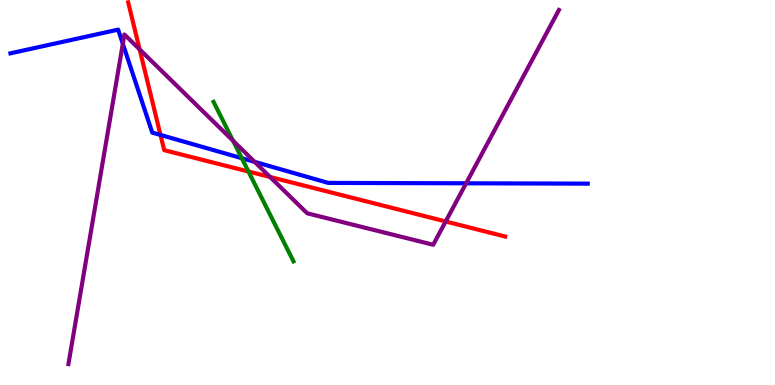[{'lines': ['blue', 'red'], 'intersections': [{'x': 2.07, 'y': 6.49}]}, {'lines': ['green', 'red'], 'intersections': [{'x': 3.21, 'y': 5.55}]}, {'lines': ['purple', 'red'], 'intersections': [{'x': 1.8, 'y': 8.72}, {'x': 3.49, 'y': 5.4}, {'x': 5.75, 'y': 4.25}]}, {'lines': ['blue', 'green'], 'intersections': [{'x': 3.12, 'y': 5.89}]}, {'lines': ['blue', 'purple'], 'intersections': [{'x': 1.58, 'y': 8.86}, {'x': 3.29, 'y': 5.8}, {'x': 6.01, 'y': 5.24}]}, {'lines': ['green', 'purple'], 'intersections': [{'x': 3.01, 'y': 6.34}]}]